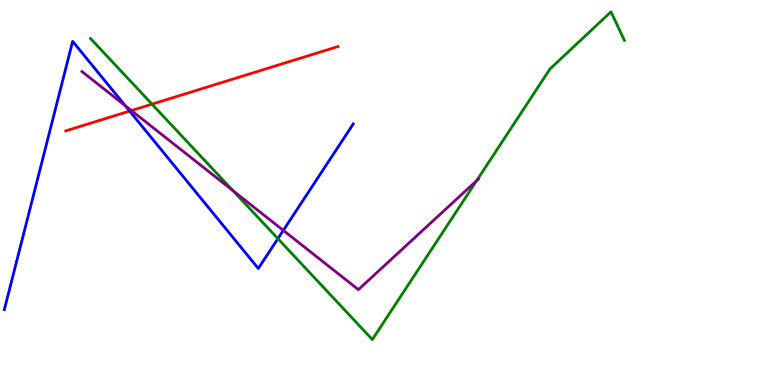[{'lines': ['blue', 'red'], 'intersections': [{'x': 1.67, 'y': 7.11}]}, {'lines': ['green', 'red'], 'intersections': [{'x': 1.96, 'y': 7.29}]}, {'lines': ['purple', 'red'], 'intersections': [{'x': 1.7, 'y': 7.13}]}, {'lines': ['blue', 'green'], 'intersections': [{'x': 3.59, 'y': 3.8}]}, {'lines': ['blue', 'purple'], 'intersections': [{'x': 1.62, 'y': 7.26}, {'x': 3.66, 'y': 4.02}]}, {'lines': ['green', 'purple'], 'intersections': [{'x': 3.01, 'y': 5.05}, {'x': 6.15, 'y': 5.31}]}]